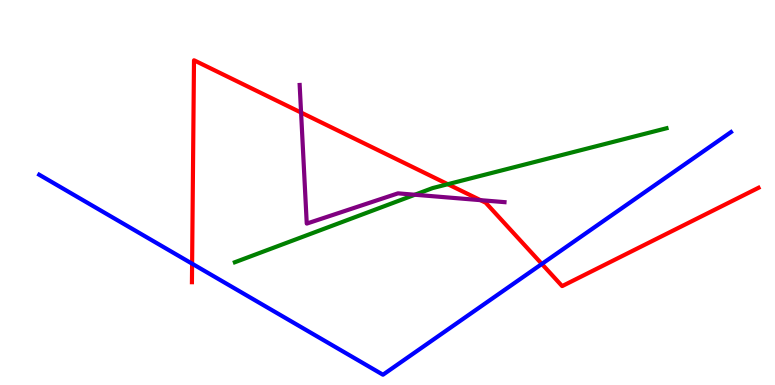[{'lines': ['blue', 'red'], 'intersections': [{'x': 2.48, 'y': 3.15}, {'x': 6.99, 'y': 3.14}]}, {'lines': ['green', 'red'], 'intersections': [{'x': 5.78, 'y': 5.22}]}, {'lines': ['purple', 'red'], 'intersections': [{'x': 3.88, 'y': 7.08}, {'x': 6.2, 'y': 4.8}]}, {'lines': ['blue', 'green'], 'intersections': []}, {'lines': ['blue', 'purple'], 'intersections': []}, {'lines': ['green', 'purple'], 'intersections': [{'x': 5.35, 'y': 4.94}]}]